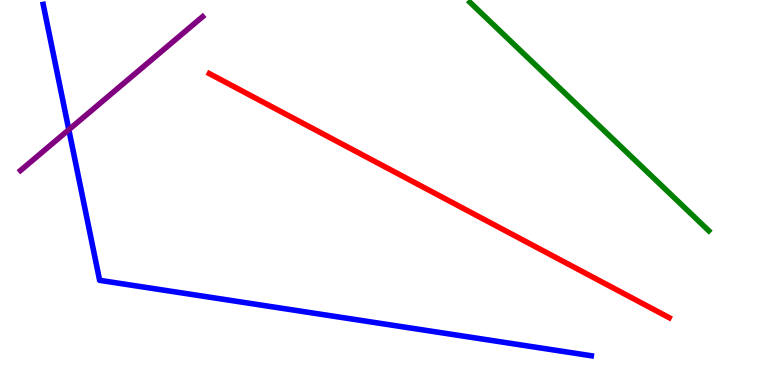[{'lines': ['blue', 'red'], 'intersections': []}, {'lines': ['green', 'red'], 'intersections': []}, {'lines': ['purple', 'red'], 'intersections': []}, {'lines': ['blue', 'green'], 'intersections': []}, {'lines': ['blue', 'purple'], 'intersections': [{'x': 0.888, 'y': 6.63}]}, {'lines': ['green', 'purple'], 'intersections': []}]